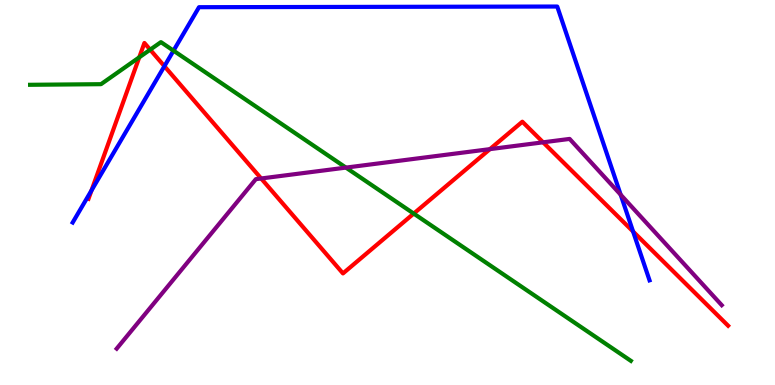[{'lines': ['blue', 'red'], 'intersections': [{'x': 1.18, 'y': 5.05}, {'x': 2.12, 'y': 8.28}, {'x': 8.17, 'y': 3.99}]}, {'lines': ['green', 'red'], 'intersections': [{'x': 1.8, 'y': 8.51}, {'x': 1.94, 'y': 8.71}, {'x': 5.34, 'y': 4.45}]}, {'lines': ['purple', 'red'], 'intersections': [{'x': 3.37, 'y': 5.36}, {'x': 6.32, 'y': 6.13}, {'x': 7.01, 'y': 6.3}]}, {'lines': ['blue', 'green'], 'intersections': [{'x': 2.24, 'y': 8.68}]}, {'lines': ['blue', 'purple'], 'intersections': [{'x': 8.01, 'y': 4.94}]}, {'lines': ['green', 'purple'], 'intersections': [{'x': 4.46, 'y': 5.65}]}]